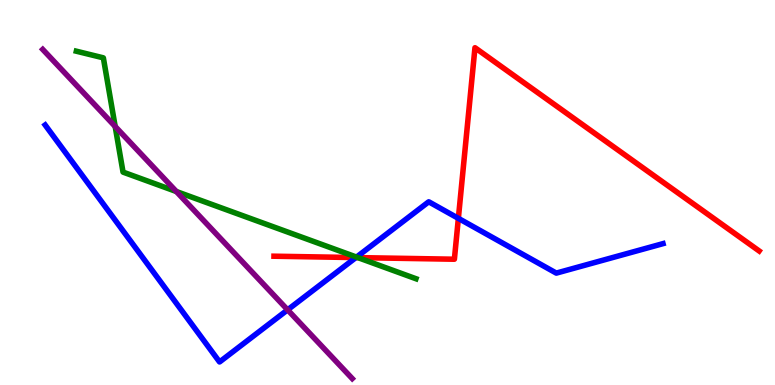[{'lines': ['blue', 'red'], 'intersections': [{'x': 4.59, 'y': 3.31}, {'x': 5.91, 'y': 4.33}]}, {'lines': ['green', 'red'], 'intersections': [{'x': 4.62, 'y': 3.31}]}, {'lines': ['purple', 'red'], 'intersections': []}, {'lines': ['blue', 'green'], 'intersections': [{'x': 4.6, 'y': 3.32}]}, {'lines': ['blue', 'purple'], 'intersections': [{'x': 3.71, 'y': 1.95}]}, {'lines': ['green', 'purple'], 'intersections': [{'x': 1.49, 'y': 6.72}, {'x': 2.28, 'y': 5.03}]}]